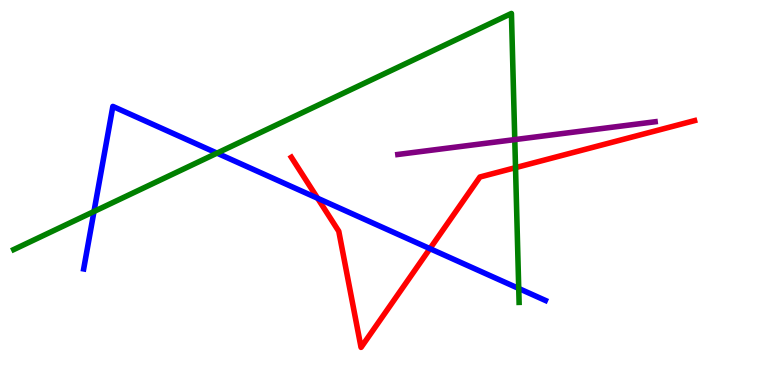[{'lines': ['blue', 'red'], 'intersections': [{'x': 4.1, 'y': 4.85}, {'x': 5.55, 'y': 3.54}]}, {'lines': ['green', 'red'], 'intersections': [{'x': 6.65, 'y': 5.65}]}, {'lines': ['purple', 'red'], 'intersections': []}, {'lines': ['blue', 'green'], 'intersections': [{'x': 1.21, 'y': 4.51}, {'x': 2.8, 'y': 6.02}, {'x': 6.69, 'y': 2.51}]}, {'lines': ['blue', 'purple'], 'intersections': []}, {'lines': ['green', 'purple'], 'intersections': [{'x': 6.64, 'y': 6.37}]}]